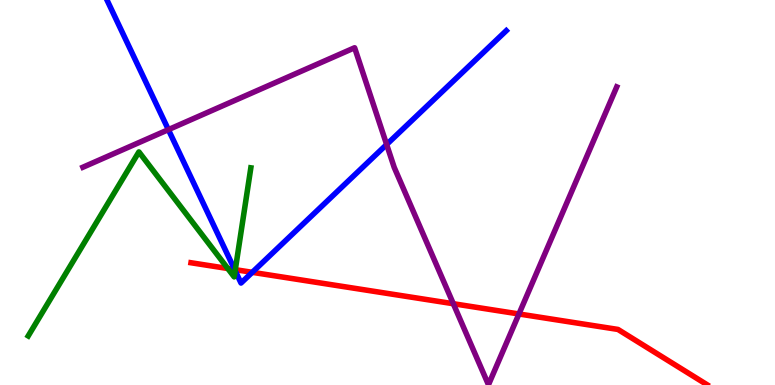[{'lines': ['blue', 'red'], 'intersections': [{'x': 3.03, 'y': 3.0}, {'x': 3.26, 'y': 2.93}]}, {'lines': ['green', 'red'], 'intersections': [{'x': 2.94, 'y': 3.03}, {'x': 3.04, 'y': 3.0}]}, {'lines': ['purple', 'red'], 'intersections': [{'x': 5.85, 'y': 2.11}, {'x': 6.7, 'y': 1.84}]}, {'lines': ['blue', 'green'], 'intersections': [{'x': 3.03, 'y': 2.97}]}, {'lines': ['blue', 'purple'], 'intersections': [{'x': 2.17, 'y': 6.63}, {'x': 4.99, 'y': 6.25}]}, {'lines': ['green', 'purple'], 'intersections': []}]